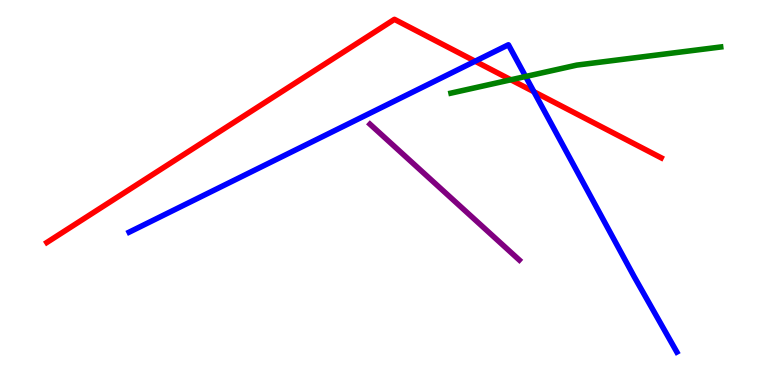[{'lines': ['blue', 'red'], 'intersections': [{'x': 6.13, 'y': 8.41}, {'x': 6.89, 'y': 7.62}]}, {'lines': ['green', 'red'], 'intersections': [{'x': 6.59, 'y': 7.93}]}, {'lines': ['purple', 'red'], 'intersections': []}, {'lines': ['blue', 'green'], 'intersections': [{'x': 6.78, 'y': 8.01}]}, {'lines': ['blue', 'purple'], 'intersections': []}, {'lines': ['green', 'purple'], 'intersections': []}]